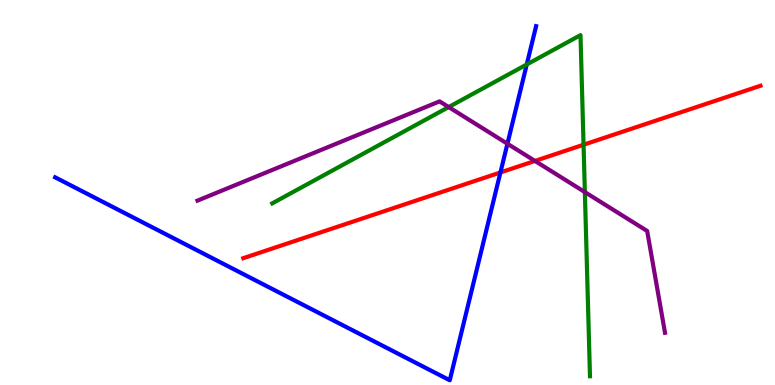[{'lines': ['blue', 'red'], 'intersections': [{'x': 6.46, 'y': 5.52}]}, {'lines': ['green', 'red'], 'intersections': [{'x': 7.53, 'y': 6.24}]}, {'lines': ['purple', 'red'], 'intersections': [{'x': 6.9, 'y': 5.82}]}, {'lines': ['blue', 'green'], 'intersections': [{'x': 6.8, 'y': 8.33}]}, {'lines': ['blue', 'purple'], 'intersections': [{'x': 6.55, 'y': 6.27}]}, {'lines': ['green', 'purple'], 'intersections': [{'x': 5.79, 'y': 7.22}, {'x': 7.55, 'y': 5.01}]}]